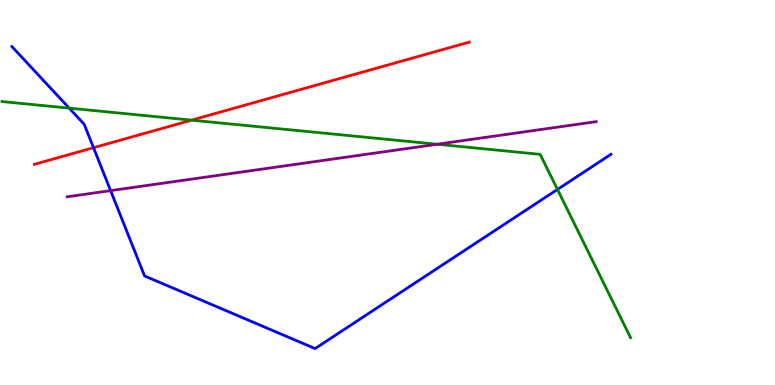[{'lines': ['blue', 'red'], 'intersections': [{'x': 1.21, 'y': 6.16}]}, {'lines': ['green', 'red'], 'intersections': [{'x': 2.47, 'y': 6.88}]}, {'lines': ['purple', 'red'], 'intersections': []}, {'lines': ['blue', 'green'], 'intersections': [{'x': 0.893, 'y': 7.19}, {'x': 7.19, 'y': 5.08}]}, {'lines': ['blue', 'purple'], 'intersections': [{'x': 1.43, 'y': 5.05}]}, {'lines': ['green', 'purple'], 'intersections': [{'x': 5.64, 'y': 6.25}]}]